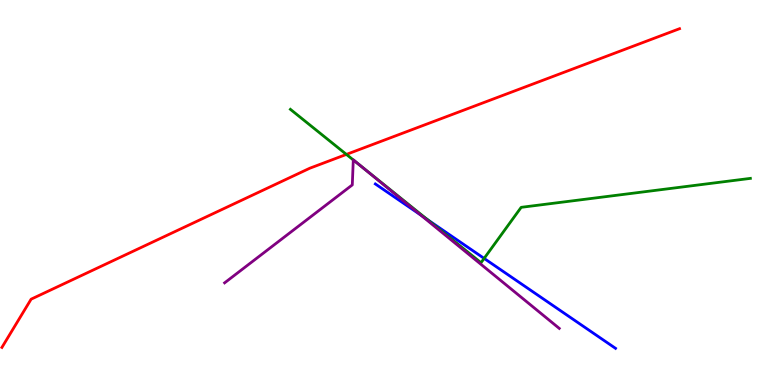[{'lines': ['blue', 'red'], 'intersections': []}, {'lines': ['green', 'red'], 'intersections': [{'x': 4.47, 'y': 5.99}]}, {'lines': ['purple', 'red'], 'intersections': []}, {'lines': ['blue', 'green'], 'intersections': [{'x': 5.52, 'y': 4.3}, {'x': 6.25, 'y': 3.29}]}, {'lines': ['blue', 'purple'], 'intersections': [{'x': 5.43, 'y': 4.42}]}, {'lines': ['green', 'purple'], 'intersections': [{'x': 4.56, 'y': 5.85}, {'x': 4.66, 'y': 5.69}]}]